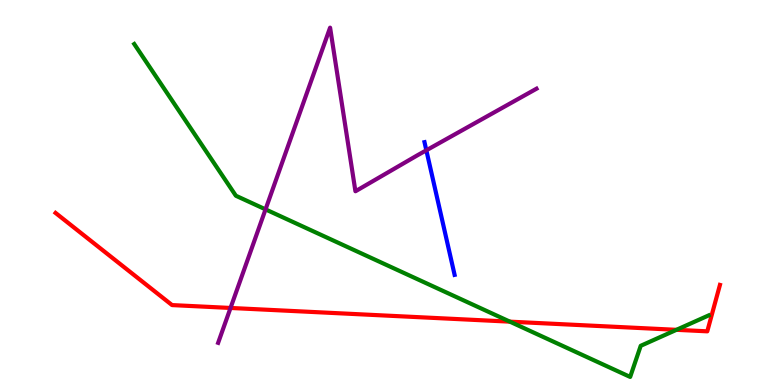[{'lines': ['blue', 'red'], 'intersections': []}, {'lines': ['green', 'red'], 'intersections': [{'x': 6.58, 'y': 1.65}, {'x': 8.73, 'y': 1.43}]}, {'lines': ['purple', 'red'], 'intersections': [{'x': 2.97, 'y': 2.0}]}, {'lines': ['blue', 'green'], 'intersections': []}, {'lines': ['blue', 'purple'], 'intersections': [{'x': 5.5, 'y': 6.1}]}, {'lines': ['green', 'purple'], 'intersections': [{'x': 3.43, 'y': 4.56}]}]